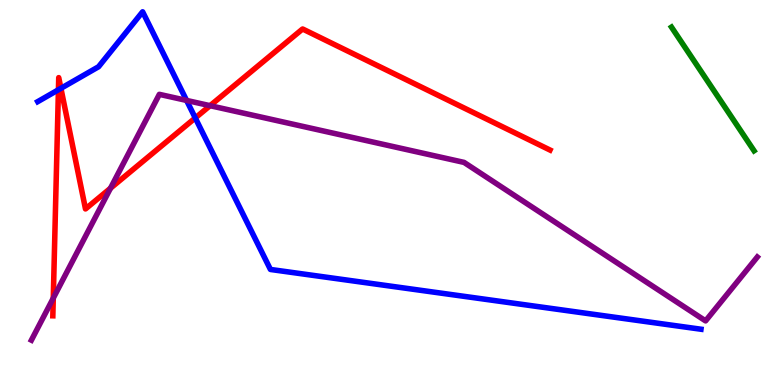[{'lines': ['blue', 'red'], 'intersections': [{'x': 0.754, 'y': 7.67}, {'x': 0.786, 'y': 7.71}, {'x': 2.52, 'y': 6.94}]}, {'lines': ['green', 'red'], 'intersections': []}, {'lines': ['purple', 'red'], 'intersections': [{'x': 0.687, 'y': 2.26}, {'x': 1.43, 'y': 5.11}, {'x': 2.71, 'y': 7.26}]}, {'lines': ['blue', 'green'], 'intersections': []}, {'lines': ['blue', 'purple'], 'intersections': [{'x': 2.41, 'y': 7.39}]}, {'lines': ['green', 'purple'], 'intersections': []}]